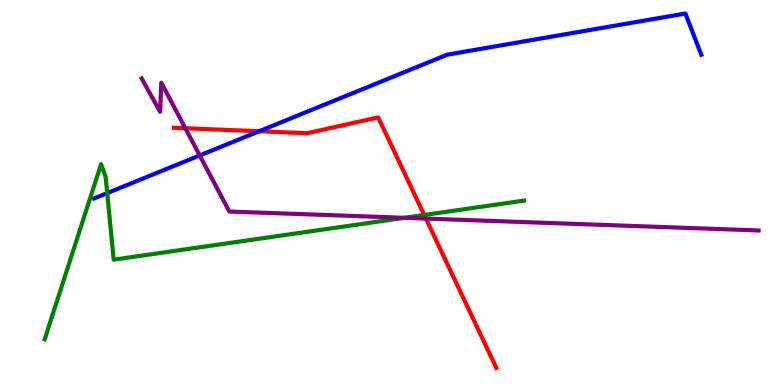[{'lines': ['blue', 'red'], 'intersections': [{'x': 3.34, 'y': 6.59}]}, {'lines': ['green', 'red'], 'intersections': [{'x': 5.47, 'y': 4.42}]}, {'lines': ['purple', 'red'], 'intersections': [{'x': 2.39, 'y': 6.67}, {'x': 5.5, 'y': 4.32}]}, {'lines': ['blue', 'green'], 'intersections': [{'x': 1.38, 'y': 4.98}]}, {'lines': ['blue', 'purple'], 'intersections': [{'x': 2.58, 'y': 5.96}]}, {'lines': ['green', 'purple'], 'intersections': [{'x': 5.22, 'y': 4.34}]}]